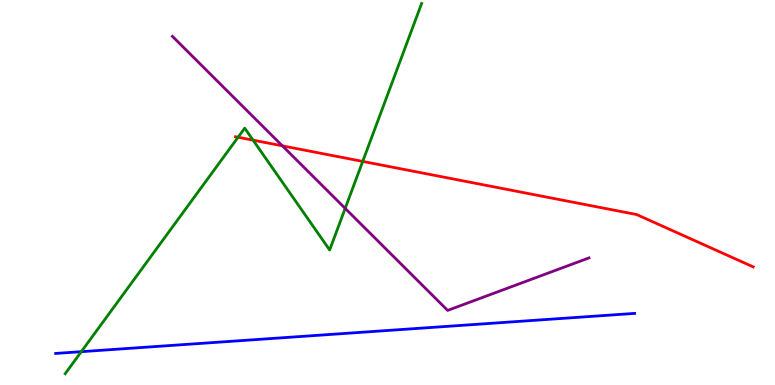[{'lines': ['blue', 'red'], 'intersections': []}, {'lines': ['green', 'red'], 'intersections': [{'x': 3.07, 'y': 6.44}, {'x': 3.27, 'y': 6.36}, {'x': 4.68, 'y': 5.81}]}, {'lines': ['purple', 'red'], 'intersections': [{'x': 3.64, 'y': 6.21}]}, {'lines': ['blue', 'green'], 'intersections': [{'x': 1.05, 'y': 0.866}]}, {'lines': ['blue', 'purple'], 'intersections': []}, {'lines': ['green', 'purple'], 'intersections': [{'x': 4.45, 'y': 4.59}]}]